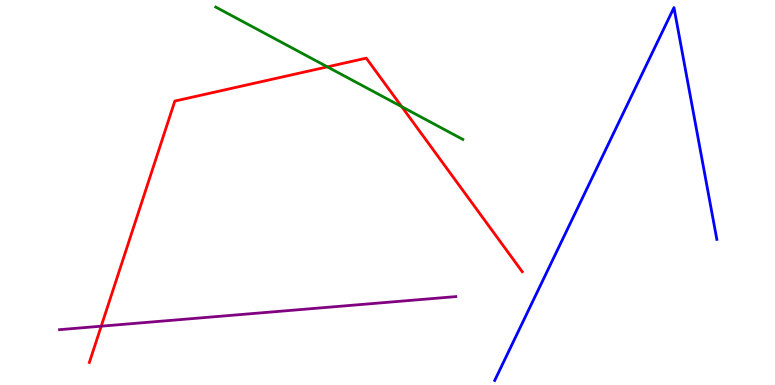[{'lines': ['blue', 'red'], 'intersections': []}, {'lines': ['green', 'red'], 'intersections': [{'x': 4.22, 'y': 8.26}, {'x': 5.18, 'y': 7.23}]}, {'lines': ['purple', 'red'], 'intersections': [{'x': 1.31, 'y': 1.53}]}, {'lines': ['blue', 'green'], 'intersections': []}, {'lines': ['blue', 'purple'], 'intersections': []}, {'lines': ['green', 'purple'], 'intersections': []}]